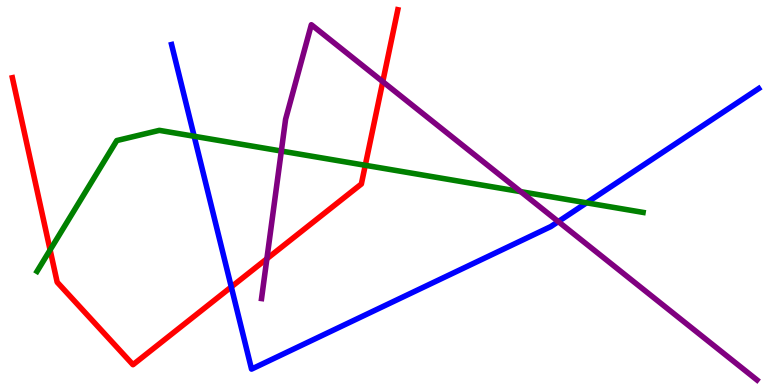[{'lines': ['blue', 'red'], 'intersections': [{'x': 2.98, 'y': 2.55}]}, {'lines': ['green', 'red'], 'intersections': [{'x': 0.647, 'y': 3.51}, {'x': 4.71, 'y': 5.71}]}, {'lines': ['purple', 'red'], 'intersections': [{'x': 3.44, 'y': 3.28}, {'x': 4.94, 'y': 7.88}]}, {'lines': ['blue', 'green'], 'intersections': [{'x': 2.51, 'y': 6.46}, {'x': 7.57, 'y': 4.73}]}, {'lines': ['blue', 'purple'], 'intersections': [{'x': 7.2, 'y': 4.24}]}, {'lines': ['green', 'purple'], 'intersections': [{'x': 3.63, 'y': 6.08}, {'x': 6.72, 'y': 5.02}]}]